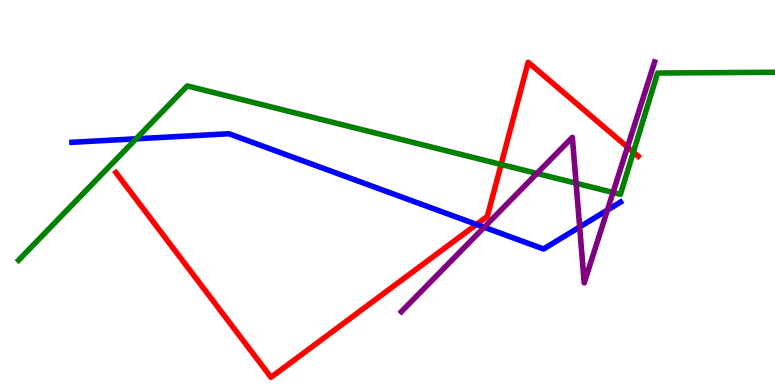[{'lines': ['blue', 'red'], 'intersections': [{'x': 6.15, 'y': 4.17}]}, {'lines': ['green', 'red'], 'intersections': [{'x': 6.47, 'y': 5.73}, {'x': 8.17, 'y': 6.05}]}, {'lines': ['purple', 'red'], 'intersections': [{'x': 8.1, 'y': 6.18}]}, {'lines': ['blue', 'green'], 'intersections': [{'x': 1.76, 'y': 6.39}]}, {'lines': ['blue', 'purple'], 'intersections': [{'x': 6.25, 'y': 4.1}, {'x': 7.48, 'y': 4.1}, {'x': 7.84, 'y': 4.54}]}, {'lines': ['green', 'purple'], 'intersections': [{'x': 6.93, 'y': 5.5}, {'x': 7.43, 'y': 5.24}, {'x': 7.91, 'y': 5.0}]}]